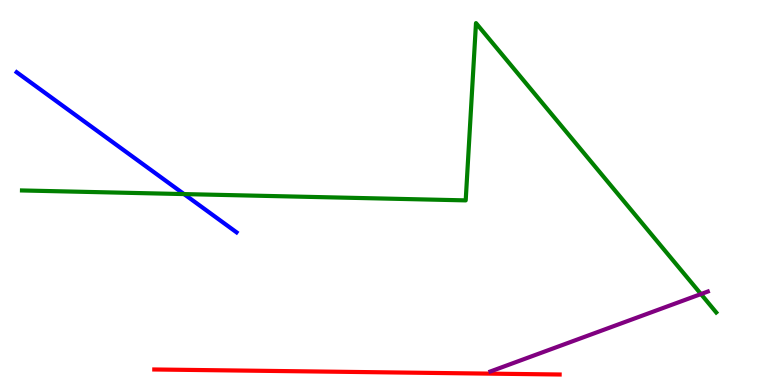[{'lines': ['blue', 'red'], 'intersections': []}, {'lines': ['green', 'red'], 'intersections': []}, {'lines': ['purple', 'red'], 'intersections': []}, {'lines': ['blue', 'green'], 'intersections': [{'x': 2.37, 'y': 4.96}]}, {'lines': ['blue', 'purple'], 'intersections': []}, {'lines': ['green', 'purple'], 'intersections': [{'x': 9.04, 'y': 2.36}]}]